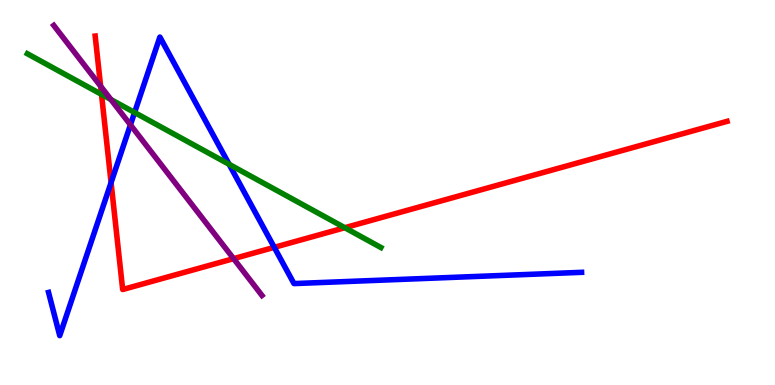[{'lines': ['blue', 'red'], 'intersections': [{'x': 1.43, 'y': 5.26}, {'x': 3.54, 'y': 3.58}]}, {'lines': ['green', 'red'], 'intersections': [{'x': 1.31, 'y': 7.55}, {'x': 4.45, 'y': 4.09}]}, {'lines': ['purple', 'red'], 'intersections': [{'x': 1.3, 'y': 7.76}, {'x': 3.01, 'y': 3.28}]}, {'lines': ['blue', 'green'], 'intersections': [{'x': 1.74, 'y': 7.08}, {'x': 2.96, 'y': 5.73}]}, {'lines': ['blue', 'purple'], 'intersections': [{'x': 1.68, 'y': 6.76}]}, {'lines': ['green', 'purple'], 'intersections': [{'x': 1.43, 'y': 7.42}]}]